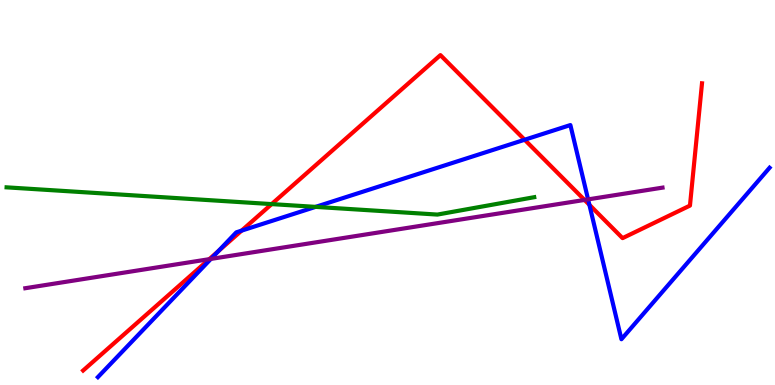[{'lines': ['blue', 'red'], 'intersections': [{'x': 2.82, 'y': 3.47}, {'x': 3.12, 'y': 4.01}, {'x': 6.77, 'y': 6.37}, {'x': 7.6, 'y': 4.68}]}, {'lines': ['green', 'red'], 'intersections': [{'x': 3.51, 'y': 4.7}]}, {'lines': ['purple', 'red'], 'intersections': [{'x': 2.7, 'y': 3.27}, {'x': 7.54, 'y': 4.81}]}, {'lines': ['blue', 'green'], 'intersections': [{'x': 4.07, 'y': 4.63}]}, {'lines': ['blue', 'purple'], 'intersections': [{'x': 2.72, 'y': 3.27}, {'x': 7.59, 'y': 4.82}]}, {'lines': ['green', 'purple'], 'intersections': []}]